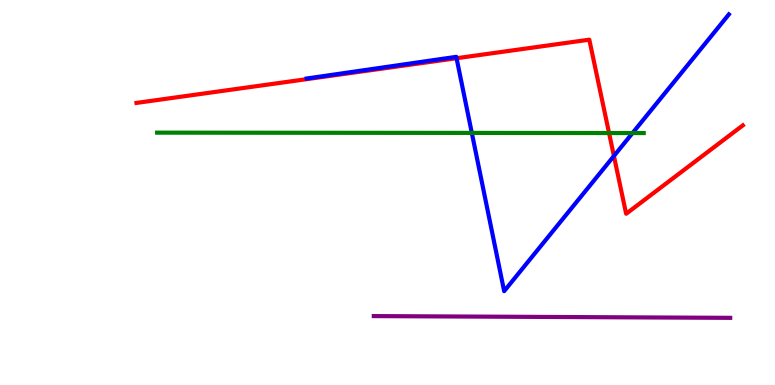[{'lines': ['blue', 'red'], 'intersections': [{'x': 5.89, 'y': 8.49}, {'x': 7.92, 'y': 5.95}]}, {'lines': ['green', 'red'], 'intersections': [{'x': 7.86, 'y': 6.54}]}, {'lines': ['purple', 'red'], 'intersections': []}, {'lines': ['blue', 'green'], 'intersections': [{'x': 6.09, 'y': 6.55}, {'x': 8.16, 'y': 6.54}]}, {'lines': ['blue', 'purple'], 'intersections': []}, {'lines': ['green', 'purple'], 'intersections': []}]